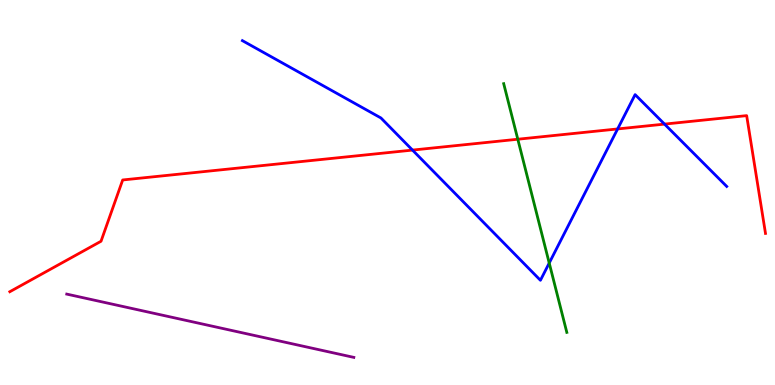[{'lines': ['blue', 'red'], 'intersections': [{'x': 5.32, 'y': 6.1}, {'x': 7.97, 'y': 6.65}, {'x': 8.57, 'y': 6.78}]}, {'lines': ['green', 'red'], 'intersections': [{'x': 6.68, 'y': 6.38}]}, {'lines': ['purple', 'red'], 'intersections': []}, {'lines': ['blue', 'green'], 'intersections': [{'x': 7.09, 'y': 3.17}]}, {'lines': ['blue', 'purple'], 'intersections': []}, {'lines': ['green', 'purple'], 'intersections': []}]